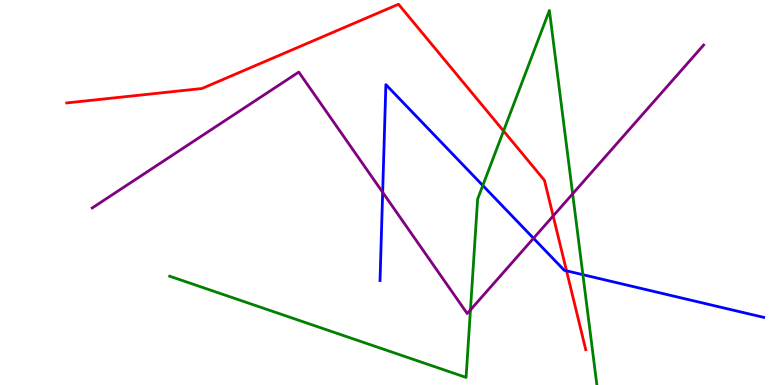[{'lines': ['blue', 'red'], 'intersections': [{'x': 7.31, 'y': 2.97}]}, {'lines': ['green', 'red'], 'intersections': [{'x': 6.5, 'y': 6.6}]}, {'lines': ['purple', 'red'], 'intersections': [{'x': 7.14, 'y': 4.39}]}, {'lines': ['blue', 'green'], 'intersections': [{'x': 6.23, 'y': 5.18}, {'x': 7.52, 'y': 2.87}]}, {'lines': ['blue', 'purple'], 'intersections': [{'x': 4.94, 'y': 5.0}, {'x': 6.88, 'y': 3.81}]}, {'lines': ['green', 'purple'], 'intersections': [{'x': 6.07, 'y': 1.95}, {'x': 7.39, 'y': 4.97}]}]